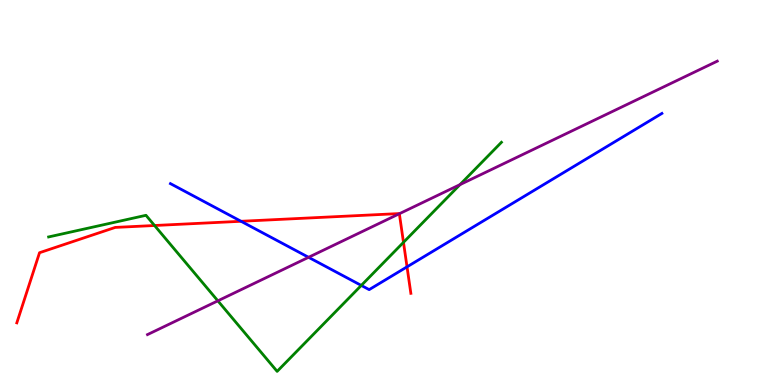[{'lines': ['blue', 'red'], 'intersections': [{'x': 3.11, 'y': 4.25}, {'x': 5.25, 'y': 3.07}]}, {'lines': ['green', 'red'], 'intersections': [{'x': 1.99, 'y': 4.14}, {'x': 5.21, 'y': 3.71}]}, {'lines': ['purple', 'red'], 'intersections': [{'x': 5.15, 'y': 4.45}]}, {'lines': ['blue', 'green'], 'intersections': [{'x': 4.66, 'y': 2.59}]}, {'lines': ['blue', 'purple'], 'intersections': [{'x': 3.98, 'y': 3.32}]}, {'lines': ['green', 'purple'], 'intersections': [{'x': 2.81, 'y': 2.19}, {'x': 5.94, 'y': 5.2}]}]